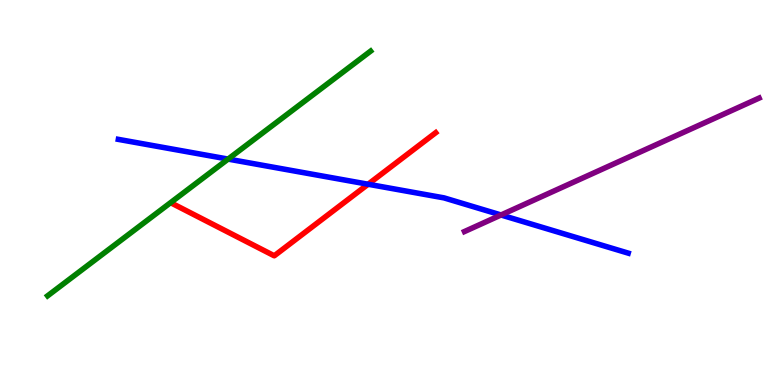[{'lines': ['blue', 'red'], 'intersections': [{'x': 4.75, 'y': 5.21}]}, {'lines': ['green', 'red'], 'intersections': []}, {'lines': ['purple', 'red'], 'intersections': []}, {'lines': ['blue', 'green'], 'intersections': [{'x': 2.94, 'y': 5.87}]}, {'lines': ['blue', 'purple'], 'intersections': [{'x': 6.46, 'y': 4.42}]}, {'lines': ['green', 'purple'], 'intersections': []}]